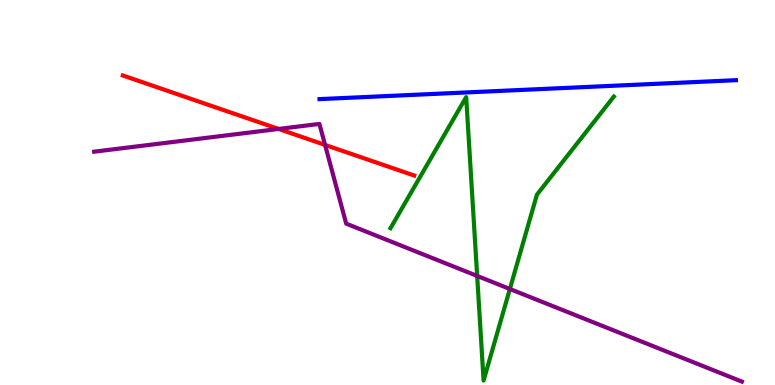[{'lines': ['blue', 'red'], 'intersections': []}, {'lines': ['green', 'red'], 'intersections': []}, {'lines': ['purple', 'red'], 'intersections': [{'x': 3.59, 'y': 6.65}, {'x': 4.19, 'y': 6.24}]}, {'lines': ['blue', 'green'], 'intersections': []}, {'lines': ['blue', 'purple'], 'intersections': []}, {'lines': ['green', 'purple'], 'intersections': [{'x': 6.16, 'y': 2.83}, {'x': 6.58, 'y': 2.49}]}]